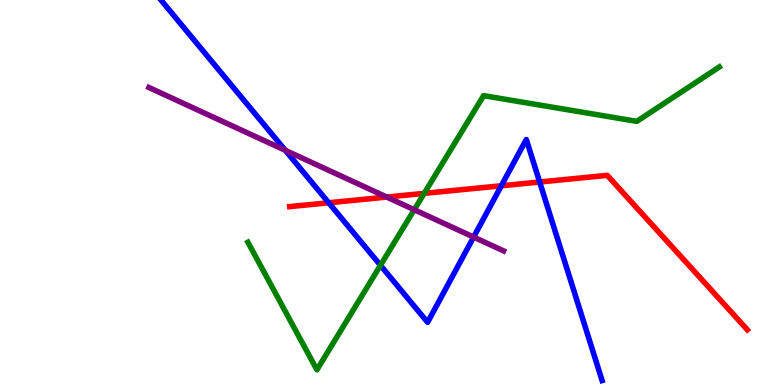[{'lines': ['blue', 'red'], 'intersections': [{'x': 4.24, 'y': 4.73}, {'x': 6.47, 'y': 5.17}, {'x': 6.96, 'y': 5.27}]}, {'lines': ['green', 'red'], 'intersections': [{'x': 5.47, 'y': 4.98}]}, {'lines': ['purple', 'red'], 'intersections': [{'x': 4.99, 'y': 4.88}]}, {'lines': ['blue', 'green'], 'intersections': [{'x': 4.91, 'y': 3.11}]}, {'lines': ['blue', 'purple'], 'intersections': [{'x': 3.68, 'y': 6.1}, {'x': 6.11, 'y': 3.84}]}, {'lines': ['green', 'purple'], 'intersections': [{'x': 5.35, 'y': 4.55}]}]